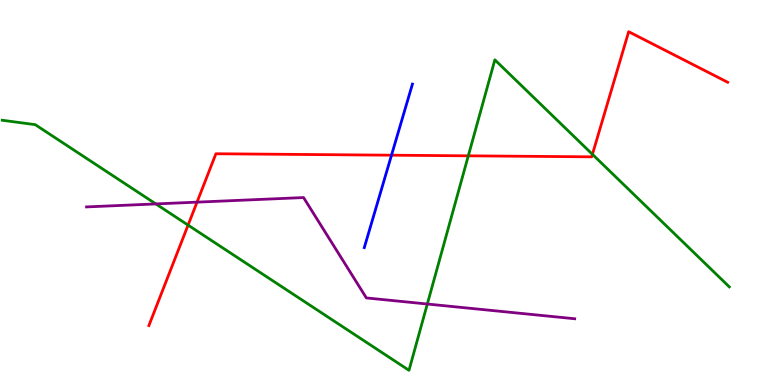[{'lines': ['blue', 'red'], 'intersections': [{'x': 5.05, 'y': 5.97}]}, {'lines': ['green', 'red'], 'intersections': [{'x': 2.43, 'y': 4.15}, {'x': 6.04, 'y': 5.95}, {'x': 7.64, 'y': 5.99}]}, {'lines': ['purple', 'red'], 'intersections': [{'x': 2.54, 'y': 4.75}]}, {'lines': ['blue', 'green'], 'intersections': []}, {'lines': ['blue', 'purple'], 'intersections': []}, {'lines': ['green', 'purple'], 'intersections': [{'x': 2.01, 'y': 4.7}, {'x': 5.51, 'y': 2.1}]}]